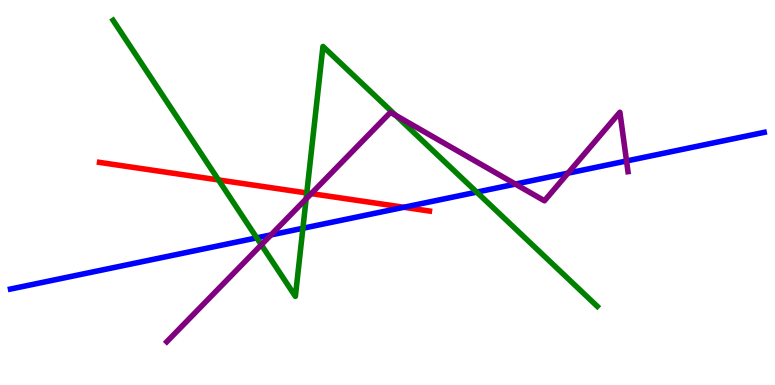[{'lines': ['blue', 'red'], 'intersections': [{'x': 5.21, 'y': 4.62}]}, {'lines': ['green', 'red'], 'intersections': [{'x': 2.82, 'y': 5.33}, {'x': 3.96, 'y': 4.99}]}, {'lines': ['purple', 'red'], 'intersections': [{'x': 4.02, 'y': 4.97}]}, {'lines': ['blue', 'green'], 'intersections': [{'x': 3.31, 'y': 3.82}, {'x': 3.91, 'y': 4.07}, {'x': 6.15, 'y': 5.01}]}, {'lines': ['blue', 'purple'], 'intersections': [{'x': 3.5, 'y': 3.9}, {'x': 6.65, 'y': 5.22}, {'x': 7.33, 'y': 5.5}, {'x': 8.08, 'y': 5.82}]}, {'lines': ['green', 'purple'], 'intersections': [{'x': 3.37, 'y': 3.64}, {'x': 3.95, 'y': 4.83}, {'x': 5.11, 'y': 7.0}]}]